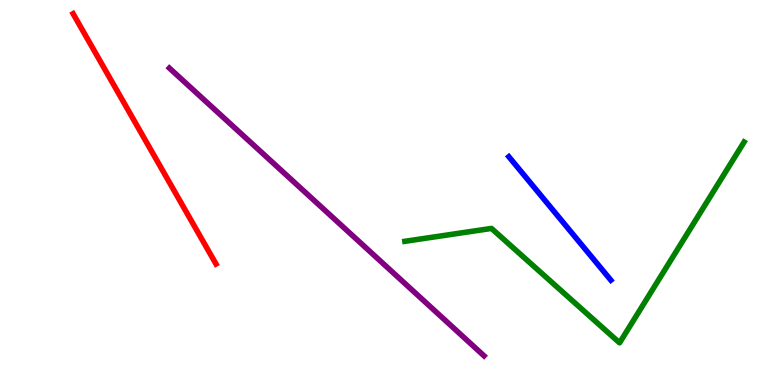[{'lines': ['blue', 'red'], 'intersections': []}, {'lines': ['green', 'red'], 'intersections': []}, {'lines': ['purple', 'red'], 'intersections': []}, {'lines': ['blue', 'green'], 'intersections': []}, {'lines': ['blue', 'purple'], 'intersections': []}, {'lines': ['green', 'purple'], 'intersections': []}]